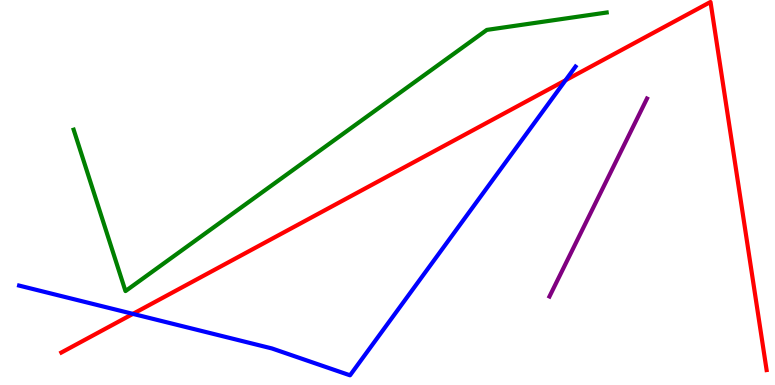[{'lines': ['blue', 'red'], 'intersections': [{'x': 1.72, 'y': 1.85}, {'x': 7.3, 'y': 7.92}]}, {'lines': ['green', 'red'], 'intersections': []}, {'lines': ['purple', 'red'], 'intersections': []}, {'lines': ['blue', 'green'], 'intersections': []}, {'lines': ['blue', 'purple'], 'intersections': []}, {'lines': ['green', 'purple'], 'intersections': []}]